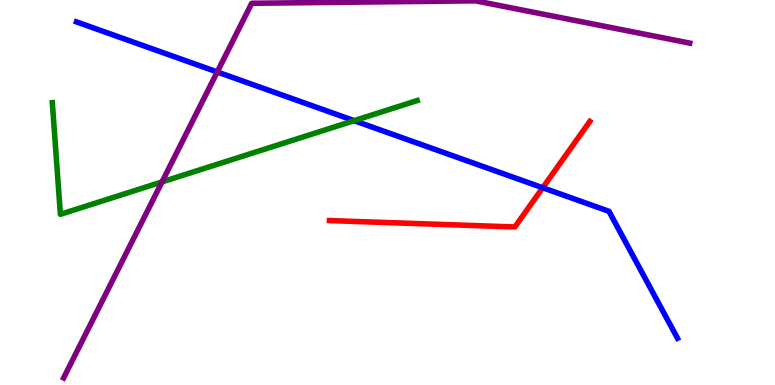[{'lines': ['blue', 'red'], 'intersections': [{'x': 7.0, 'y': 5.12}]}, {'lines': ['green', 'red'], 'intersections': []}, {'lines': ['purple', 'red'], 'intersections': []}, {'lines': ['blue', 'green'], 'intersections': [{'x': 4.57, 'y': 6.87}]}, {'lines': ['blue', 'purple'], 'intersections': [{'x': 2.8, 'y': 8.13}]}, {'lines': ['green', 'purple'], 'intersections': [{'x': 2.09, 'y': 5.27}]}]